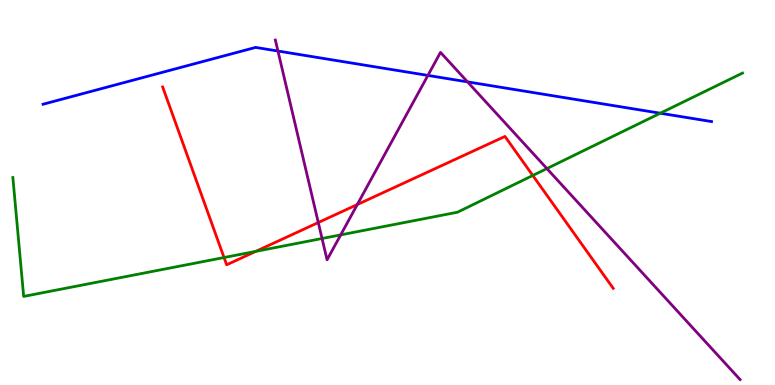[{'lines': ['blue', 'red'], 'intersections': []}, {'lines': ['green', 'red'], 'intersections': [{'x': 2.89, 'y': 3.31}, {'x': 3.3, 'y': 3.47}, {'x': 6.87, 'y': 5.44}]}, {'lines': ['purple', 'red'], 'intersections': [{'x': 4.11, 'y': 4.22}, {'x': 4.61, 'y': 4.69}]}, {'lines': ['blue', 'green'], 'intersections': [{'x': 8.52, 'y': 7.06}]}, {'lines': ['blue', 'purple'], 'intersections': [{'x': 3.59, 'y': 8.67}, {'x': 5.52, 'y': 8.04}, {'x': 6.03, 'y': 7.87}]}, {'lines': ['green', 'purple'], 'intersections': [{'x': 4.16, 'y': 3.81}, {'x': 4.4, 'y': 3.9}, {'x': 7.06, 'y': 5.62}]}]